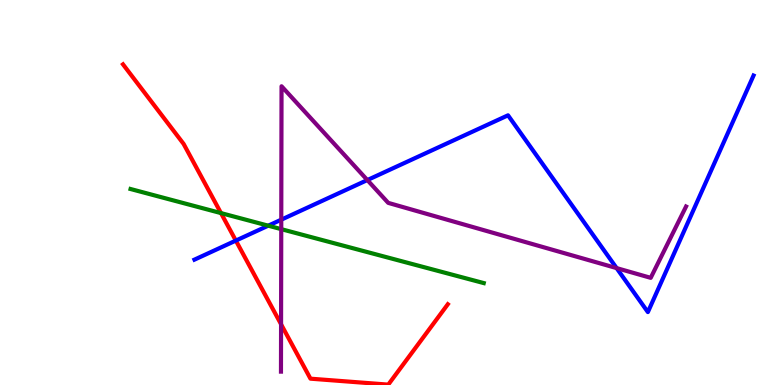[{'lines': ['blue', 'red'], 'intersections': [{'x': 3.04, 'y': 3.75}]}, {'lines': ['green', 'red'], 'intersections': [{'x': 2.85, 'y': 4.46}]}, {'lines': ['purple', 'red'], 'intersections': [{'x': 3.63, 'y': 1.58}]}, {'lines': ['blue', 'green'], 'intersections': [{'x': 3.46, 'y': 4.14}]}, {'lines': ['blue', 'purple'], 'intersections': [{'x': 3.63, 'y': 4.29}, {'x': 4.74, 'y': 5.32}, {'x': 7.96, 'y': 3.04}]}, {'lines': ['green', 'purple'], 'intersections': [{'x': 3.63, 'y': 4.05}]}]